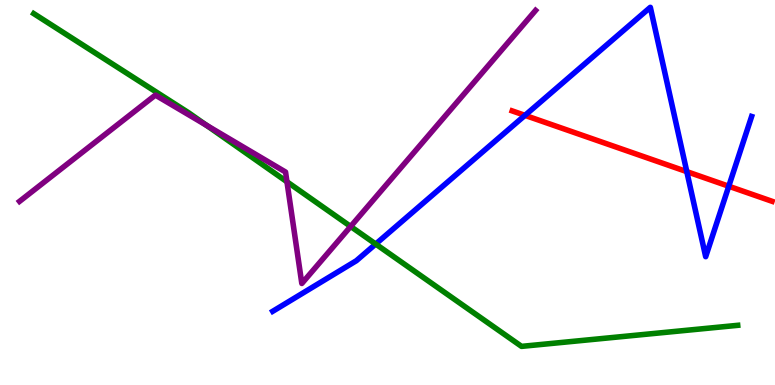[{'lines': ['blue', 'red'], 'intersections': [{'x': 6.77, 'y': 7.0}, {'x': 8.86, 'y': 5.54}, {'x': 9.4, 'y': 5.16}]}, {'lines': ['green', 'red'], 'intersections': []}, {'lines': ['purple', 'red'], 'intersections': []}, {'lines': ['blue', 'green'], 'intersections': [{'x': 4.85, 'y': 3.66}]}, {'lines': ['blue', 'purple'], 'intersections': []}, {'lines': ['green', 'purple'], 'intersections': [{'x': 2.67, 'y': 6.74}, {'x': 3.7, 'y': 5.28}, {'x': 4.52, 'y': 4.12}]}]